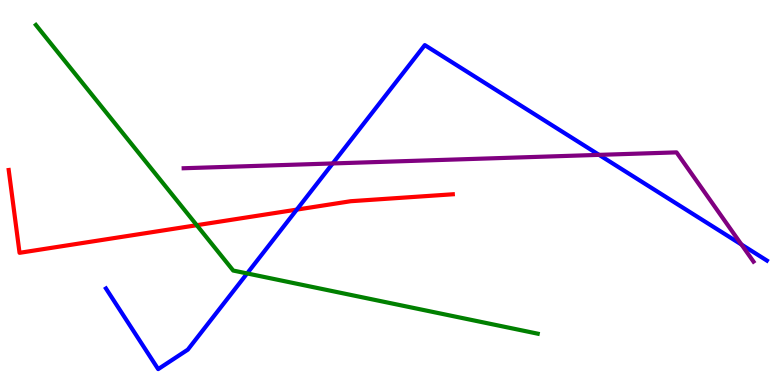[{'lines': ['blue', 'red'], 'intersections': [{'x': 3.83, 'y': 4.56}]}, {'lines': ['green', 'red'], 'intersections': [{'x': 2.54, 'y': 4.15}]}, {'lines': ['purple', 'red'], 'intersections': []}, {'lines': ['blue', 'green'], 'intersections': [{'x': 3.19, 'y': 2.9}]}, {'lines': ['blue', 'purple'], 'intersections': [{'x': 4.29, 'y': 5.75}, {'x': 7.73, 'y': 5.98}, {'x': 9.57, 'y': 3.65}]}, {'lines': ['green', 'purple'], 'intersections': []}]